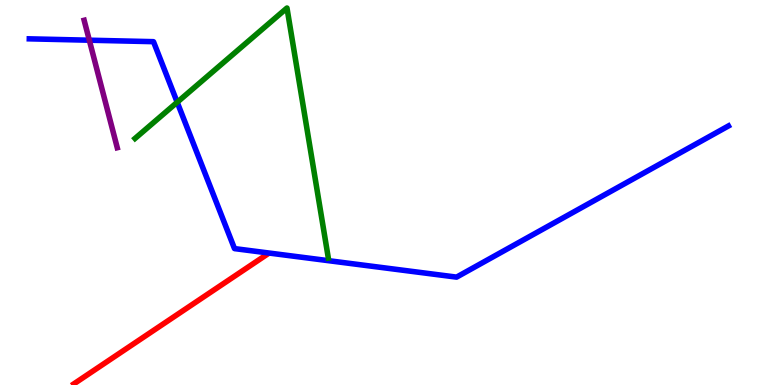[{'lines': ['blue', 'red'], 'intersections': []}, {'lines': ['green', 'red'], 'intersections': []}, {'lines': ['purple', 'red'], 'intersections': []}, {'lines': ['blue', 'green'], 'intersections': [{'x': 2.29, 'y': 7.34}]}, {'lines': ['blue', 'purple'], 'intersections': [{'x': 1.15, 'y': 8.96}]}, {'lines': ['green', 'purple'], 'intersections': []}]